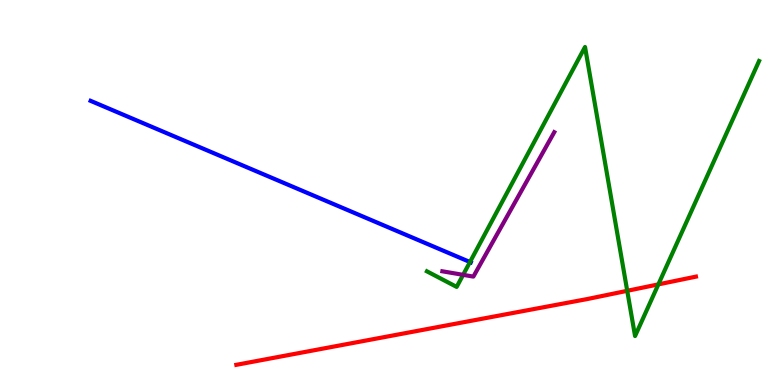[{'lines': ['blue', 'red'], 'intersections': []}, {'lines': ['green', 'red'], 'intersections': [{'x': 8.09, 'y': 2.45}, {'x': 8.5, 'y': 2.61}]}, {'lines': ['purple', 'red'], 'intersections': []}, {'lines': ['blue', 'green'], 'intersections': [{'x': 6.06, 'y': 3.19}]}, {'lines': ['blue', 'purple'], 'intersections': []}, {'lines': ['green', 'purple'], 'intersections': [{'x': 5.98, 'y': 2.86}]}]